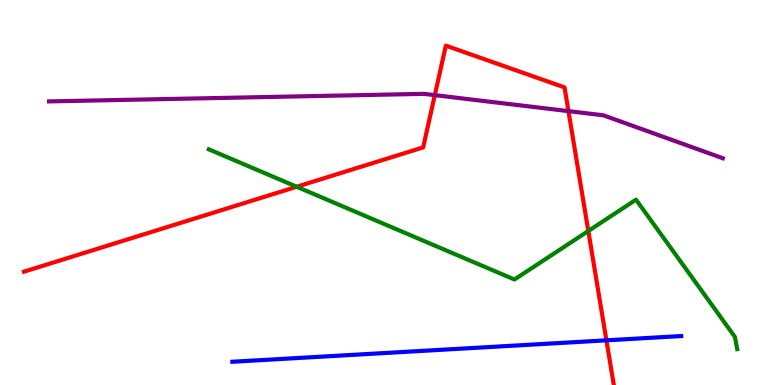[{'lines': ['blue', 'red'], 'intersections': [{'x': 7.82, 'y': 1.16}]}, {'lines': ['green', 'red'], 'intersections': [{'x': 3.83, 'y': 5.15}, {'x': 7.59, 'y': 4.0}]}, {'lines': ['purple', 'red'], 'intersections': [{'x': 5.61, 'y': 7.53}, {'x': 7.33, 'y': 7.11}]}, {'lines': ['blue', 'green'], 'intersections': []}, {'lines': ['blue', 'purple'], 'intersections': []}, {'lines': ['green', 'purple'], 'intersections': []}]